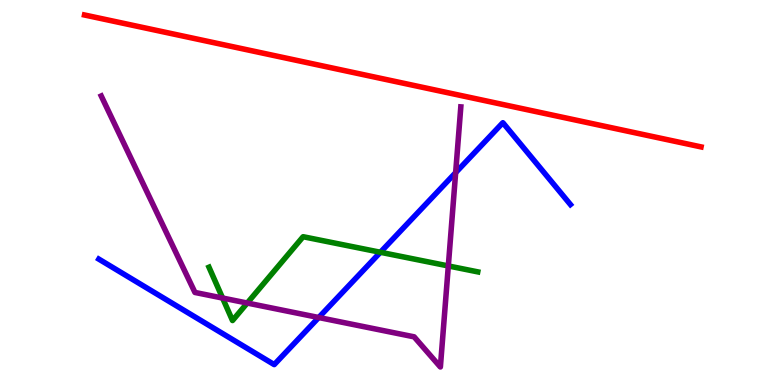[{'lines': ['blue', 'red'], 'intersections': []}, {'lines': ['green', 'red'], 'intersections': []}, {'lines': ['purple', 'red'], 'intersections': []}, {'lines': ['blue', 'green'], 'intersections': [{'x': 4.91, 'y': 3.45}]}, {'lines': ['blue', 'purple'], 'intersections': [{'x': 4.11, 'y': 1.75}, {'x': 5.88, 'y': 5.52}]}, {'lines': ['green', 'purple'], 'intersections': [{'x': 2.87, 'y': 2.26}, {'x': 3.19, 'y': 2.13}, {'x': 5.78, 'y': 3.09}]}]